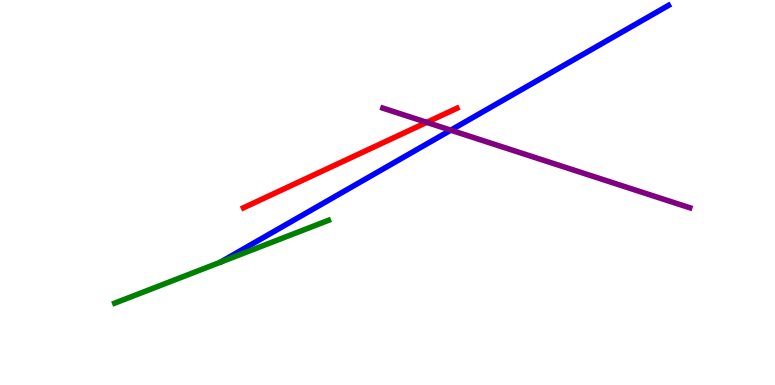[{'lines': ['blue', 'red'], 'intersections': []}, {'lines': ['green', 'red'], 'intersections': []}, {'lines': ['purple', 'red'], 'intersections': [{'x': 5.51, 'y': 6.82}]}, {'lines': ['blue', 'green'], 'intersections': []}, {'lines': ['blue', 'purple'], 'intersections': [{'x': 5.82, 'y': 6.62}]}, {'lines': ['green', 'purple'], 'intersections': []}]